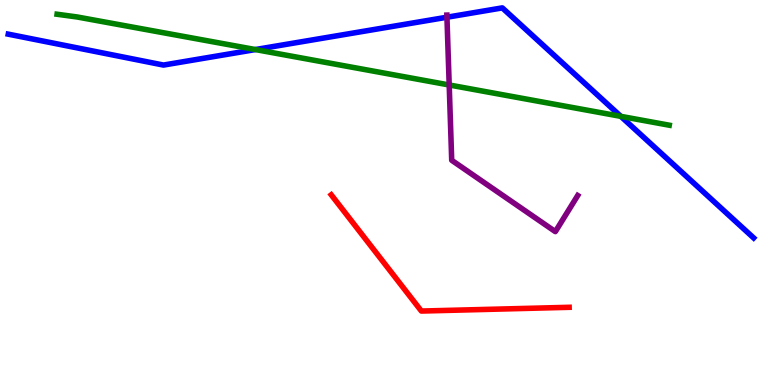[{'lines': ['blue', 'red'], 'intersections': []}, {'lines': ['green', 'red'], 'intersections': []}, {'lines': ['purple', 'red'], 'intersections': []}, {'lines': ['blue', 'green'], 'intersections': [{'x': 3.3, 'y': 8.71}, {'x': 8.01, 'y': 6.98}]}, {'lines': ['blue', 'purple'], 'intersections': [{'x': 5.77, 'y': 9.55}]}, {'lines': ['green', 'purple'], 'intersections': [{'x': 5.8, 'y': 7.79}]}]